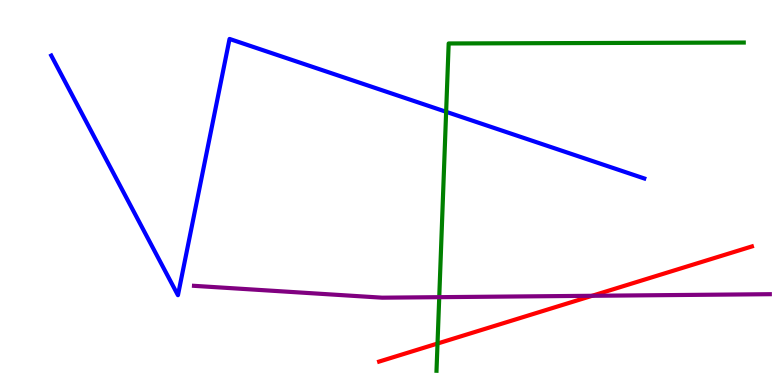[{'lines': ['blue', 'red'], 'intersections': []}, {'lines': ['green', 'red'], 'intersections': [{'x': 5.65, 'y': 1.08}]}, {'lines': ['purple', 'red'], 'intersections': [{'x': 7.64, 'y': 2.32}]}, {'lines': ['blue', 'green'], 'intersections': [{'x': 5.76, 'y': 7.1}]}, {'lines': ['blue', 'purple'], 'intersections': []}, {'lines': ['green', 'purple'], 'intersections': [{'x': 5.67, 'y': 2.28}]}]